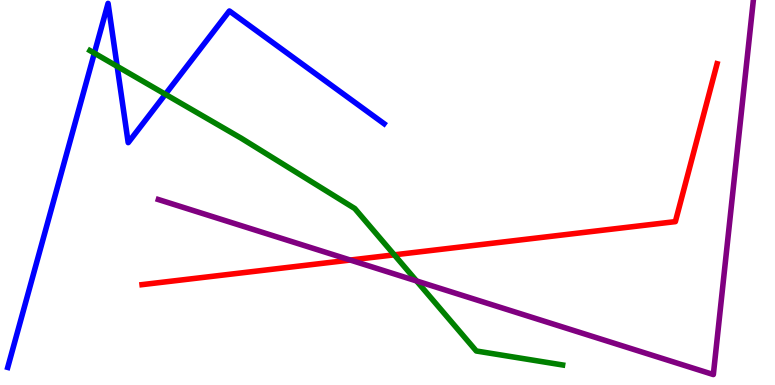[{'lines': ['blue', 'red'], 'intersections': []}, {'lines': ['green', 'red'], 'intersections': [{'x': 5.09, 'y': 3.38}]}, {'lines': ['purple', 'red'], 'intersections': [{'x': 4.52, 'y': 3.25}]}, {'lines': ['blue', 'green'], 'intersections': [{'x': 1.22, 'y': 8.62}, {'x': 1.51, 'y': 8.28}, {'x': 2.13, 'y': 7.55}]}, {'lines': ['blue', 'purple'], 'intersections': []}, {'lines': ['green', 'purple'], 'intersections': [{'x': 5.37, 'y': 2.7}]}]